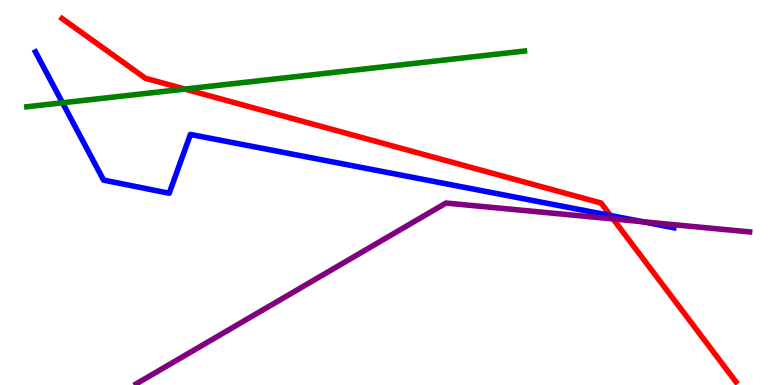[{'lines': ['blue', 'red'], 'intersections': [{'x': 7.88, 'y': 4.4}]}, {'lines': ['green', 'red'], 'intersections': [{'x': 2.39, 'y': 7.69}]}, {'lines': ['purple', 'red'], 'intersections': [{'x': 7.91, 'y': 4.31}]}, {'lines': ['blue', 'green'], 'intersections': [{'x': 0.806, 'y': 7.33}]}, {'lines': ['blue', 'purple'], 'intersections': [{'x': 8.29, 'y': 4.24}]}, {'lines': ['green', 'purple'], 'intersections': []}]